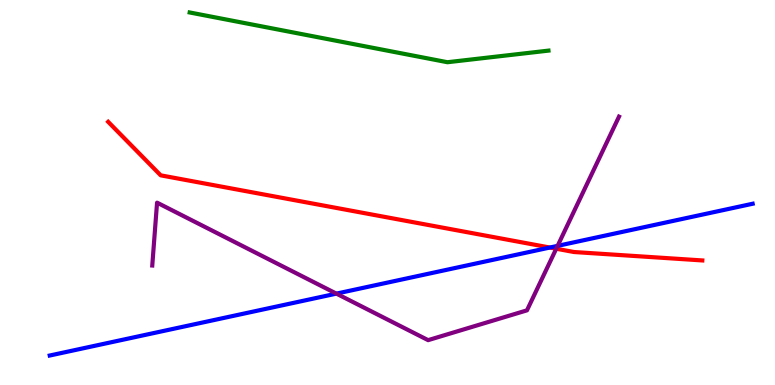[{'lines': ['blue', 'red'], 'intersections': [{'x': 7.09, 'y': 3.57}]}, {'lines': ['green', 'red'], 'intersections': []}, {'lines': ['purple', 'red'], 'intersections': [{'x': 7.18, 'y': 3.54}]}, {'lines': ['blue', 'green'], 'intersections': []}, {'lines': ['blue', 'purple'], 'intersections': [{'x': 4.34, 'y': 2.37}, {'x': 7.19, 'y': 3.61}]}, {'lines': ['green', 'purple'], 'intersections': []}]